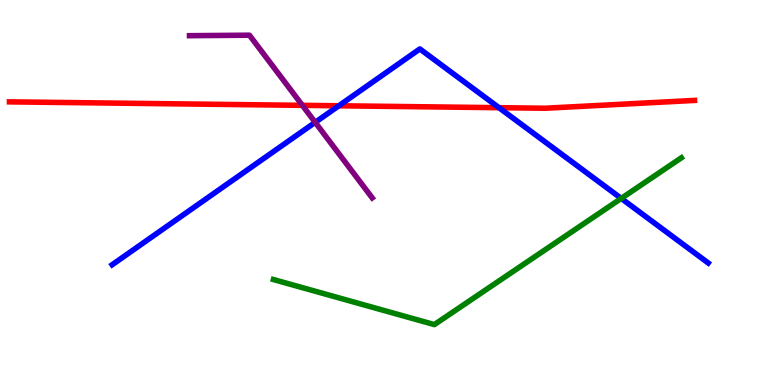[{'lines': ['blue', 'red'], 'intersections': [{'x': 4.37, 'y': 7.25}, {'x': 6.44, 'y': 7.2}]}, {'lines': ['green', 'red'], 'intersections': []}, {'lines': ['purple', 'red'], 'intersections': [{'x': 3.9, 'y': 7.26}]}, {'lines': ['blue', 'green'], 'intersections': [{'x': 8.02, 'y': 4.85}]}, {'lines': ['blue', 'purple'], 'intersections': [{'x': 4.07, 'y': 6.82}]}, {'lines': ['green', 'purple'], 'intersections': []}]